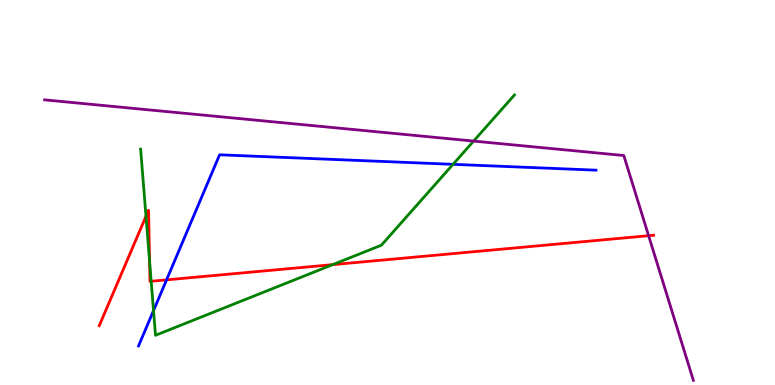[{'lines': ['blue', 'red'], 'intersections': [{'x': 2.15, 'y': 2.73}]}, {'lines': ['green', 'red'], 'intersections': [{'x': 1.88, 'y': 4.38}, {'x': 1.93, 'y': 3.22}, {'x': 1.95, 'y': 2.69}, {'x': 4.29, 'y': 3.13}]}, {'lines': ['purple', 'red'], 'intersections': [{'x': 8.37, 'y': 3.88}]}, {'lines': ['blue', 'green'], 'intersections': [{'x': 1.98, 'y': 1.93}, {'x': 5.85, 'y': 5.73}]}, {'lines': ['blue', 'purple'], 'intersections': []}, {'lines': ['green', 'purple'], 'intersections': [{'x': 6.11, 'y': 6.34}]}]